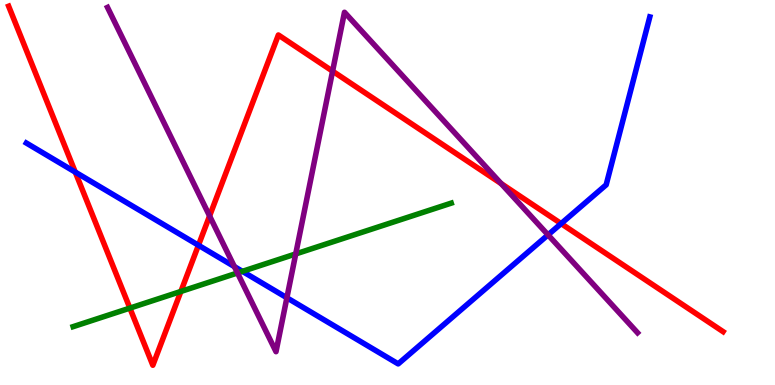[{'lines': ['blue', 'red'], 'intersections': [{'x': 0.971, 'y': 5.53}, {'x': 2.56, 'y': 3.63}, {'x': 7.24, 'y': 4.19}]}, {'lines': ['green', 'red'], 'intersections': [{'x': 1.68, 'y': 2.0}, {'x': 2.33, 'y': 2.43}]}, {'lines': ['purple', 'red'], 'intersections': [{'x': 2.7, 'y': 4.39}, {'x': 4.29, 'y': 8.15}, {'x': 6.47, 'y': 5.23}]}, {'lines': ['blue', 'green'], 'intersections': [{'x': 3.13, 'y': 2.95}]}, {'lines': ['blue', 'purple'], 'intersections': [{'x': 3.02, 'y': 3.08}, {'x': 3.7, 'y': 2.27}, {'x': 7.07, 'y': 3.9}]}, {'lines': ['green', 'purple'], 'intersections': [{'x': 3.06, 'y': 2.91}, {'x': 3.82, 'y': 3.4}]}]